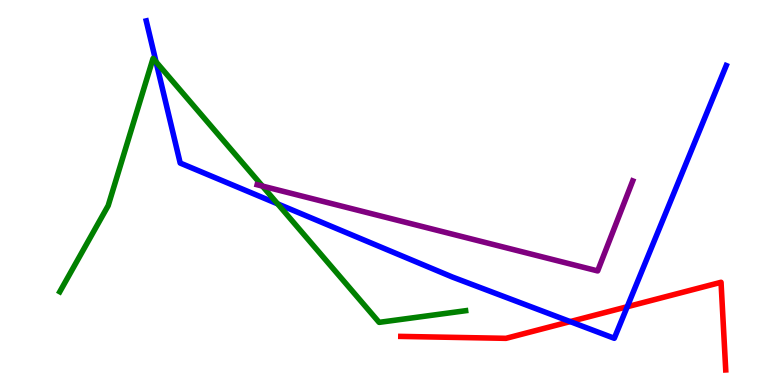[{'lines': ['blue', 'red'], 'intersections': [{'x': 7.36, 'y': 1.65}, {'x': 8.09, 'y': 2.03}]}, {'lines': ['green', 'red'], 'intersections': []}, {'lines': ['purple', 'red'], 'intersections': []}, {'lines': ['blue', 'green'], 'intersections': [{'x': 2.01, 'y': 8.39}, {'x': 3.58, 'y': 4.7}]}, {'lines': ['blue', 'purple'], 'intersections': []}, {'lines': ['green', 'purple'], 'intersections': [{'x': 3.39, 'y': 5.17}]}]